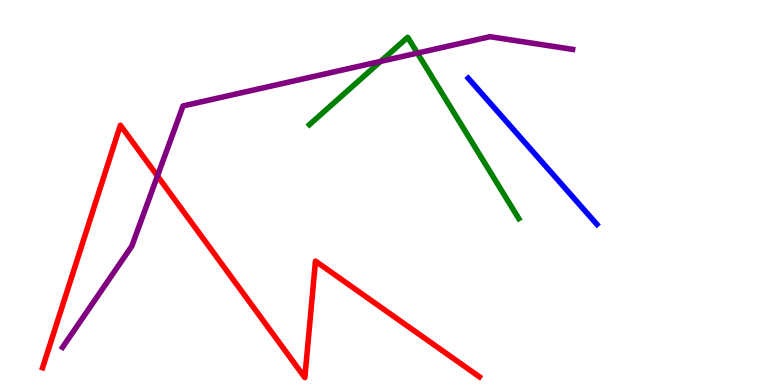[{'lines': ['blue', 'red'], 'intersections': []}, {'lines': ['green', 'red'], 'intersections': []}, {'lines': ['purple', 'red'], 'intersections': [{'x': 2.03, 'y': 5.43}]}, {'lines': ['blue', 'green'], 'intersections': []}, {'lines': ['blue', 'purple'], 'intersections': []}, {'lines': ['green', 'purple'], 'intersections': [{'x': 4.91, 'y': 8.41}, {'x': 5.39, 'y': 8.62}]}]